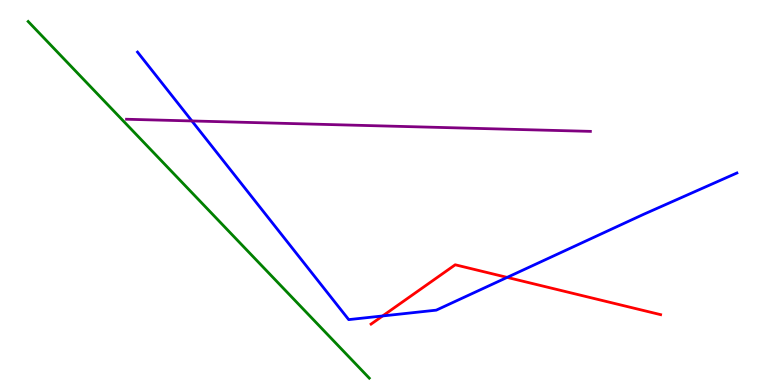[{'lines': ['blue', 'red'], 'intersections': [{'x': 4.94, 'y': 1.79}, {'x': 6.54, 'y': 2.8}]}, {'lines': ['green', 'red'], 'intersections': []}, {'lines': ['purple', 'red'], 'intersections': []}, {'lines': ['blue', 'green'], 'intersections': []}, {'lines': ['blue', 'purple'], 'intersections': [{'x': 2.48, 'y': 6.86}]}, {'lines': ['green', 'purple'], 'intersections': []}]